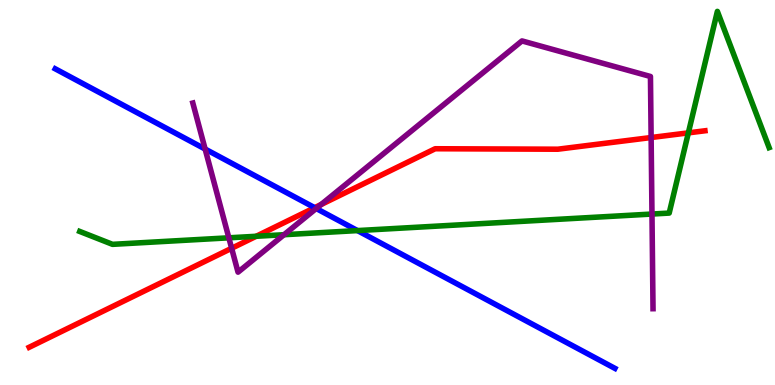[{'lines': ['blue', 'red'], 'intersections': [{'x': 4.06, 'y': 4.61}]}, {'lines': ['green', 'red'], 'intersections': [{'x': 3.31, 'y': 3.86}, {'x': 8.88, 'y': 6.55}]}, {'lines': ['purple', 'red'], 'intersections': [{'x': 2.99, 'y': 3.55}, {'x': 4.14, 'y': 4.69}, {'x': 8.4, 'y': 6.43}]}, {'lines': ['blue', 'green'], 'intersections': [{'x': 4.61, 'y': 4.01}]}, {'lines': ['blue', 'purple'], 'intersections': [{'x': 2.65, 'y': 6.13}, {'x': 4.08, 'y': 4.58}]}, {'lines': ['green', 'purple'], 'intersections': [{'x': 2.95, 'y': 3.82}, {'x': 3.66, 'y': 3.9}, {'x': 8.41, 'y': 4.44}]}]